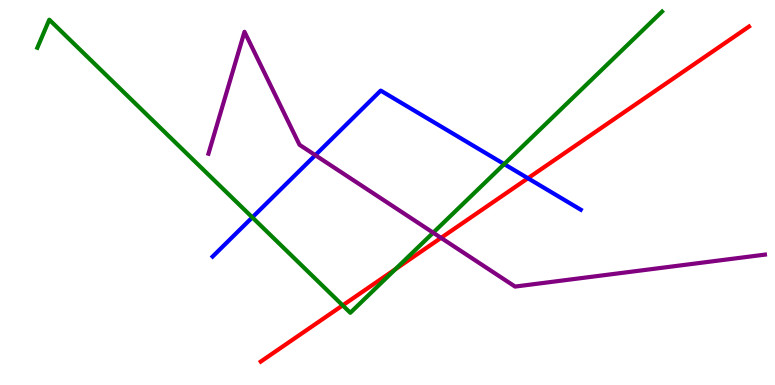[{'lines': ['blue', 'red'], 'intersections': [{'x': 6.81, 'y': 5.37}]}, {'lines': ['green', 'red'], 'intersections': [{'x': 4.42, 'y': 2.07}, {'x': 5.1, 'y': 3.01}]}, {'lines': ['purple', 'red'], 'intersections': [{'x': 5.69, 'y': 3.82}]}, {'lines': ['blue', 'green'], 'intersections': [{'x': 3.26, 'y': 4.35}, {'x': 6.51, 'y': 5.74}]}, {'lines': ['blue', 'purple'], 'intersections': [{'x': 4.07, 'y': 5.97}]}, {'lines': ['green', 'purple'], 'intersections': [{'x': 5.59, 'y': 3.96}]}]